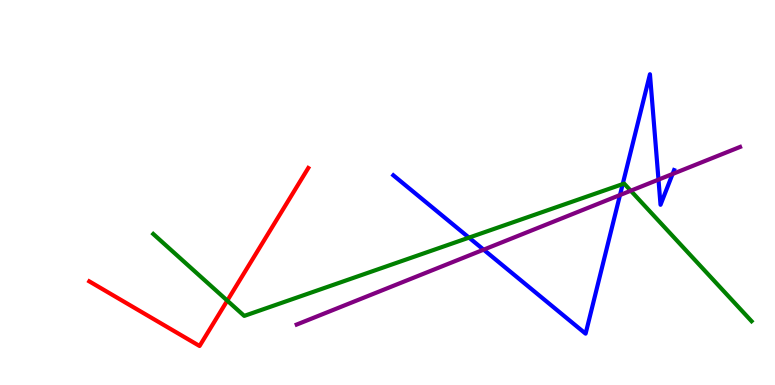[{'lines': ['blue', 'red'], 'intersections': []}, {'lines': ['green', 'red'], 'intersections': [{'x': 2.93, 'y': 2.19}]}, {'lines': ['purple', 'red'], 'intersections': []}, {'lines': ['blue', 'green'], 'intersections': [{'x': 6.05, 'y': 3.83}, {'x': 8.03, 'y': 5.22}]}, {'lines': ['blue', 'purple'], 'intersections': [{'x': 6.24, 'y': 3.52}, {'x': 8.0, 'y': 4.93}, {'x': 8.5, 'y': 5.33}, {'x': 8.68, 'y': 5.48}]}, {'lines': ['green', 'purple'], 'intersections': [{'x': 8.14, 'y': 5.05}]}]